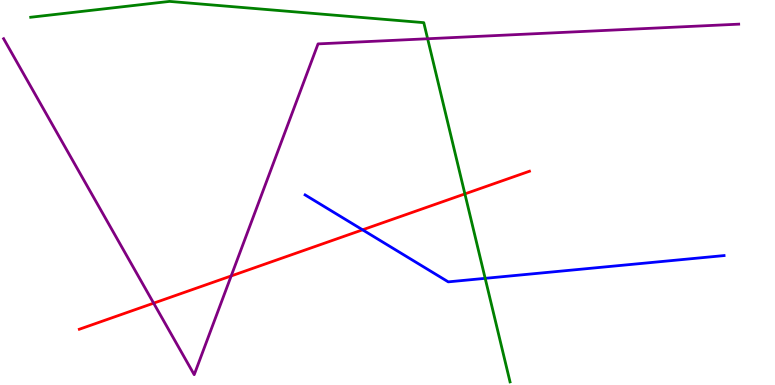[{'lines': ['blue', 'red'], 'intersections': [{'x': 4.68, 'y': 4.03}]}, {'lines': ['green', 'red'], 'intersections': [{'x': 6.0, 'y': 4.96}]}, {'lines': ['purple', 'red'], 'intersections': [{'x': 1.98, 'y': 2.13}, {'x': 2.98, 'y': 2.83}]}, {'lines': ['blue', 'green'], 'intersections': [{'x': 6.26, 'y': 2.77}]}, {'lines': ['blue', 'purple'], 'intersections': []}, {'lines': ['green', 'purple'], 'intersections': [{'x': 5.52, 'y': 8.99}]}]